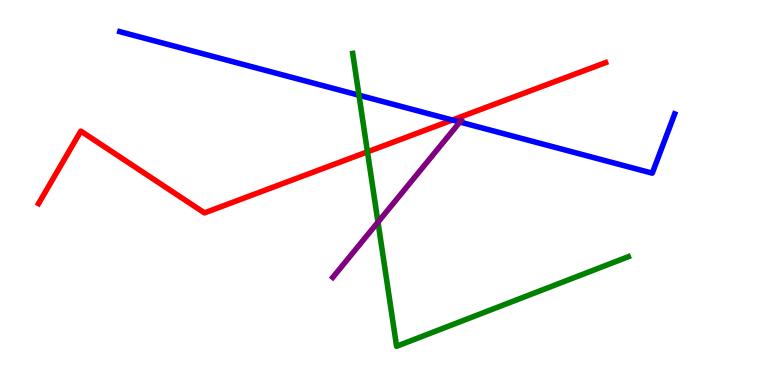[{'lines': ['blue', 'red'], 'intersections': [{'x': 5.84, 'y': 6.88}]}, {'lines': ['green', 'red'], 'intersections': [{'x': 4.74, 'y': 6.06}]}, {'lines': ['purple', 'red'], 'intersections': []}, {'lines': ['blue', 'green'], 'intersections': [{'x': 4.63, 'y': 7.53}]}, {'lines': ['blue', 'purple'], 'intersections': [{'x': 5.93, 'y': 6.83}]}, {'lines': ['green', 'purple'], 'intersections': [{'x': 4.88, 'y': 4.23}]}]